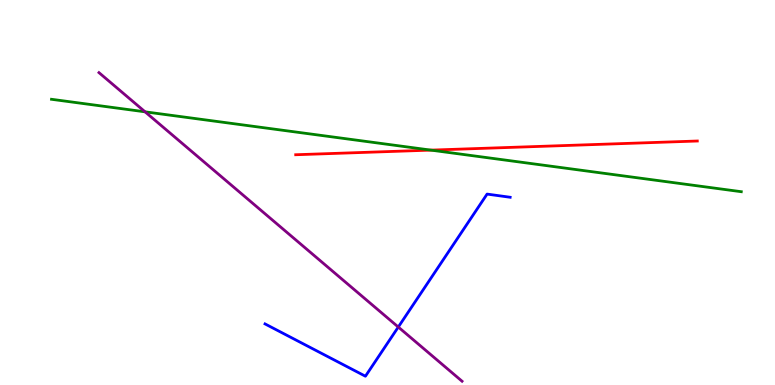[{'lines': ['blue', 'red'], 'intersections': []}, {'lines': ['green', 'red'], 'intersections': [{'x': 5.56, 'y': 6.1}]}, {'lines': ['purple', 'red'], 'intersections': []}, {'lines': ['blue', 'green'], 'intersections': []}, {'lines': ['blue', 'purple'], 'intersections': [{'x': 5.14, 'y': 1.51}]}, {'lines': ['green', 'purple'], 'intersections': [{'x': 1.87, 'y': 7.1}]}]